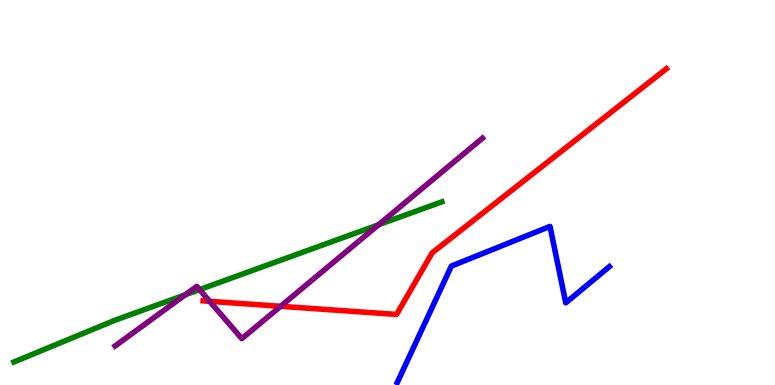[{'lines': ['blue', 'red'], 'intersections': []}, {'lines': ['green', 'red'], 'intersections': []}, {'lines': ['purple', 'red'], 'intersections': [{'x': 2.7, 'y': 2.17}, {'x': 3.62, 'y': 2.04}]}, {'lines': ['blue', 'green'], 'intersections': []}, {'lines': ['blue', 'purple'], 'intersections': []}, {'lines': ['green', 'purple'], 'intersections': [{'x': 2.39, 'y': 2.34}, {'x': 2.57, 'y': 2.48}, {'x': 4.88, 'y': 4.16}]}]